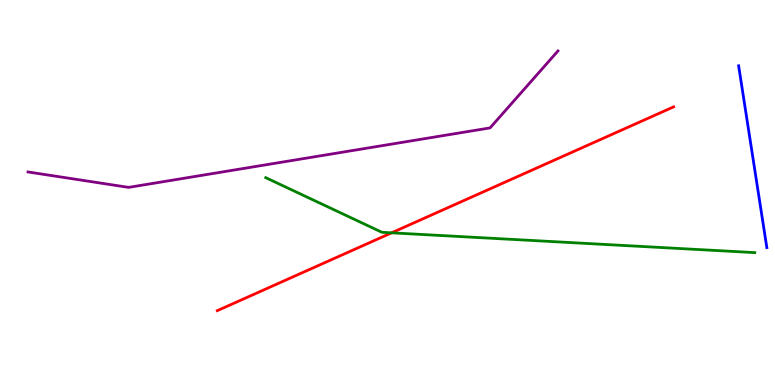[{'lines': ['blue', 'red'], 'intersections': []}, {'lines': ['green', 'red'], 'intersections': [{'x': 5.05, 'y': 3.95}]}, {'lines': ['purple', 'red'], 'intersections': []}, {'lines': ['blue', 'green'], 'intersections': []}, {'lines': ['blue', 'purple'], 'intersections': []}, {'lines': ['green', 'purple'], 'intersections': []}]